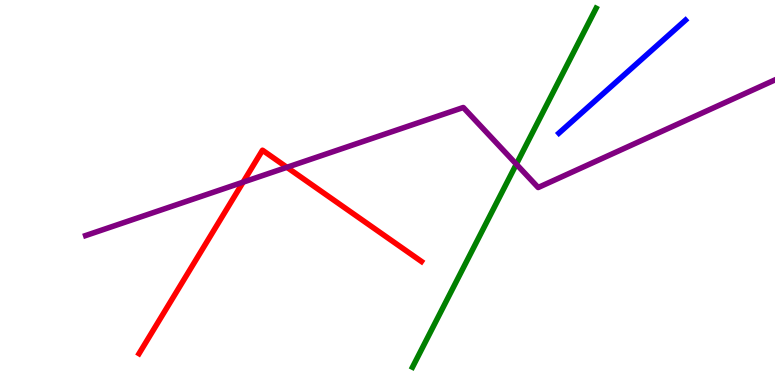[{'lines': ['blue', 'red'], 'intersections': []}, {'lines': ['green', 'red'], 'intersections': []}, {'lines': ['purple', 'red'], 'intersections': [{'x': 3.14, 'y': 5.27}, {'x': 3.7, 'y': 5.65}]}, {'lines': ['blue', 'green'], 'intersections': []}, {'lines': ['blue', 'purple'], 'intersections': []}, {'lines': ['green', 'purple'], 'intersections': [{'x': 6.66, 'y': 5.74}]}]